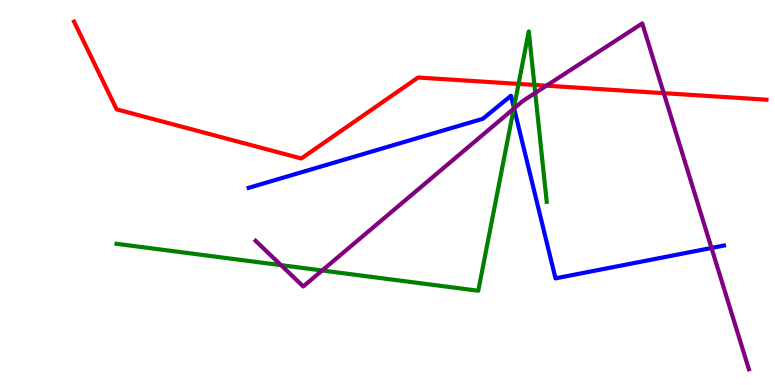[{'lines': ['blue', 'red'], 'intersections': []}, {'lines': ['green', 'red'], 'intersections': [{'x': 6.69, 'y': 7.82}, {'x': 6.9, 'y': 7.79}]}, {'lines': ['purple', 'red'], 'intersections': [{'x': 7.05, 'y': 7.77}, {'x': 8.56, 'y': 7.58}]}, {'lines': ['blue', 'green'], 'intersections': [{'x': 6.63, 'y': 7.2}]}, {'lines': ['blue', 'purple'], 'intersections': [{'x': 6.63, 'y': 7.18}, {'x': 9.18, 'y': 3.56}]}, {'lines': ['green', 'purple'], 'intersections': [{'x': 3.63, 'y': 3.11}, {'x': 4.16, 'y': 2.97}, {'x': 6.63, 'y': 7.18}, {'x': 6.91, 'y': 7.59}]}]